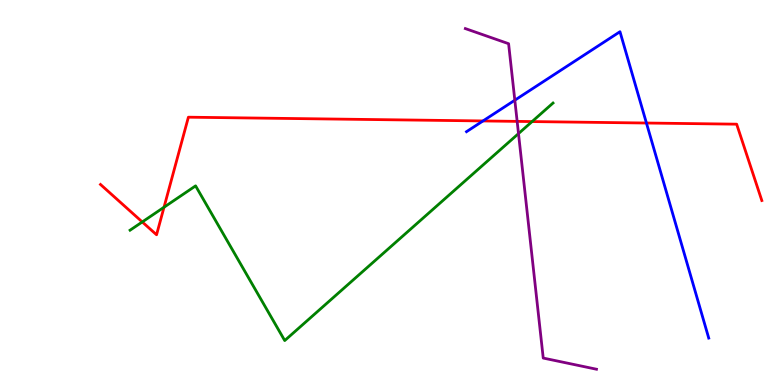[{'lines': ['blue', 'red'], 'intersections': [{'x': 6.23, 'y': 6.86}, {'x': 8.34, 'y': 6.8}]}, {'lines': ['green', 'red'], 'intersections': [{'x': 1.84, 'y': 4.24}, {'x': 2.12, 'y': 4.62}, {'x': 6.87, 'y': 6.84}]}, {'lines': ['purple', 'red'], 'intersections': [{'x': 6.67, 'y': 6.85}]}, {'lines': ['blue', 'green'], 'intersections': []}, {'lines': ['blue', 'purple'], 'intersections': [{'x': 6.64, 'y': 7.4}]}, {'lines': ['green', 'purple'], 'intersections': [{'x': 6.69, 'y': 6.53}]}]